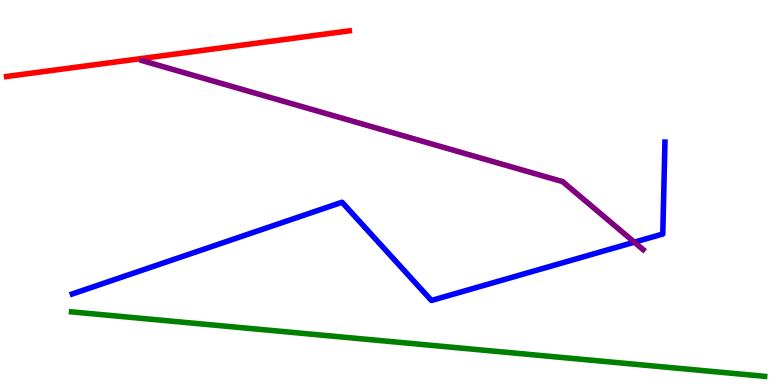[{'lines': ['blue', 'red'], 'intersections': []}, {'lines': ['green', 'red'], 'intersections': []}, {'lines': ['purple', 'red'], 'intersections': []}, {'lines': ['blue', 'green'], 'intersections': []}, {'lines': ['blue', 'purple'], 'intersections': [{'x': 8.18, 'y': 3.71}]}, {'lines': ['green', 'purple'], 'intersections': []}]